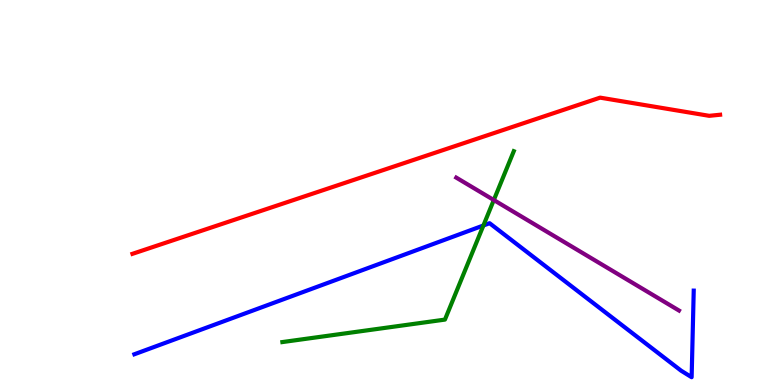[{'lines': ['blue', 'red'], 'intersections': []}, {'lines': ['green', 'red'], 'intersections': []}, {'lines': ['purple', 'red'], 'intersections': []}, {'lines': ['blue', 'green'], 'intersections': [{'x': 6.24, 'y': 4.14}]}, {'lines': ['blue', 'purple'], 'intersections': []}, {'lines': ['green', 'purple'], 'intersections': [{'x': 6.37, 'y': 4.8}]}]